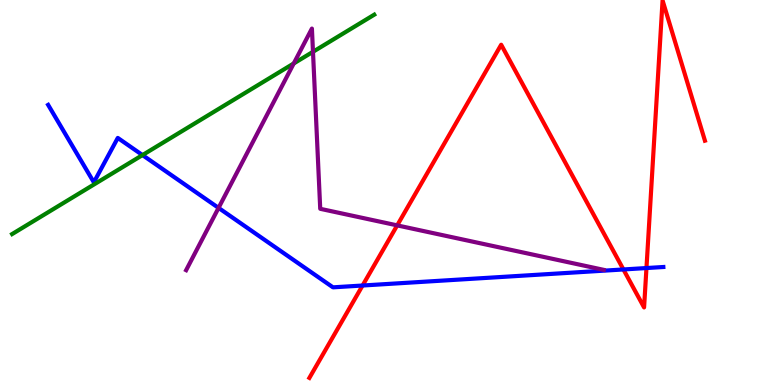[{'lines': ['blue', 'red'], 'intersections': [{'x': 4.68, 'y': 2.58}, {'x': 8.04, 'y': 3.0}, {'x': 8.34, 'y': 3.04}]}, {'lines': ['green', 'red'], 'intersections': []}, {'lines': ['purple', 'red'], 'intersections': [{'x': 5.13, 'y': 4.15}]}, {'lines': ['blue', 'green'], 'intersections': [{'x': 1.84, 'y': 5.97}]}, {'lines': ['blue', 'purple'], 'intersections': [{'x': 2.82, 'y': 4.6}]}, {'lines': ['green', 'purple'], 'intersections': [{'x': 3.79, 'y': 8.35}, {'x': 4.04, 'y': 8.65}]}]